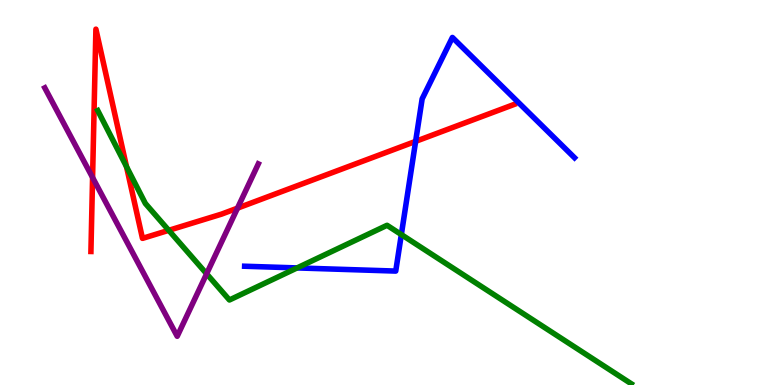[{'lines': ['blue', 'red'], 'intersections': [{'x': 5.36, 'y': 6.33}]}, {'lines': ['green', 'red'], 'intersections': [{'x': 1.63, 'y': 5.67}, {'x': 2.18, 'y': 4.02}]}, {'lines': ['purple', 'red'], 'intersections': [{'x': 1.19, 'y': 5.39}, {'x': 3.06, 'y': 4.59}]}, {'lines': ['blue', 'green'], 'intersections': [{'x': 3.83, 'y': 3.04}, {'x': 5.18, 'y': 3.91}]}, {'lines': ['blue', 'purple'], 'intersections': []}, {'lines': ['green', 'purple'], 'intersections': [{'x': 2.67, 'y': 2.89}]}]